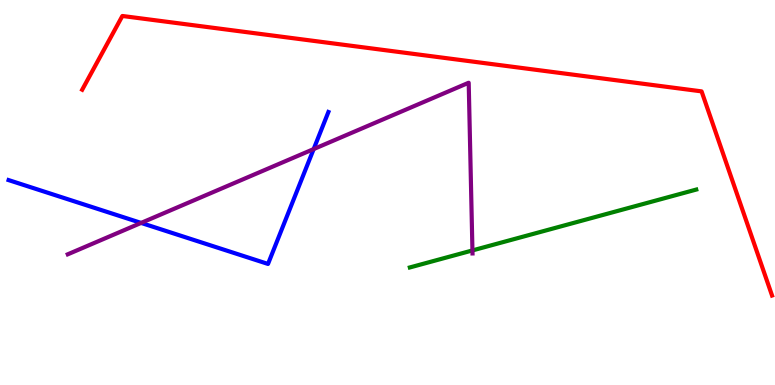[{'lines': ['blue', 'red'], 'intersections': []}, {'lines': ['green', 'red'], 'intersections': []}, {'lines': ['purple', 'red'], 'intersections': []}, {'lines': ['blue', 'green'], 'intersections': []}, {'lines': ['blue', 'purple'], 'intersections': [{'x': 1.82, 'y': 4.21}, {'x': 4.05, 'y': 6.13}]}, {'lines': ['green', 'purple'], 'intersections': [{'x': 6.1, 'y': 3.5}]}]